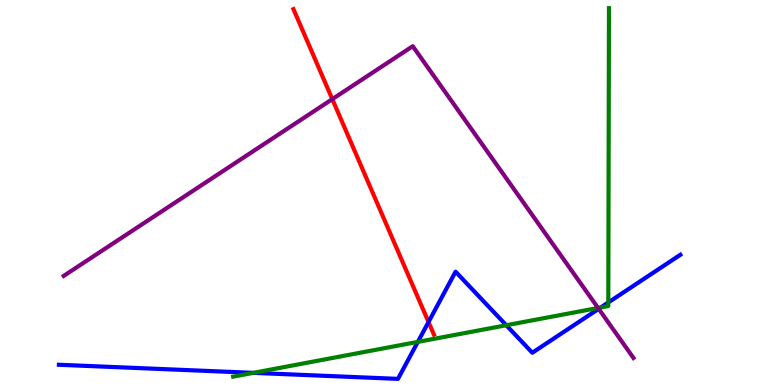[{'lines': ['blue', 'red'], 'intersections': [{'x': 5.53, 'y': 1.64}]}, {'lines': ['green', 'red'], 'intersections': []}, {'lines': ['purple', 'red'], 'intersections': [{'x': 4.29, 'y': 7.42}]}, {'lines': ['blue', 'green'], 'intersections': [{'x': 3.27, 'y': 0.315}, {'x': 5.39, 'y': 1.12}, {'x': 6.53, 'y': 1.55}, {'x': 7.75, 'y': 2.01}, {'x': 7.85, 'y': 2.14}]}, {'lines': ['blue', 'purple'], 'intersections': [{'x': 7.72, 'y': 1.98}]}, {'lines': ['green', 'purple'], 'intersections': [{'x': 7.72, 'y': 2.0}]}]